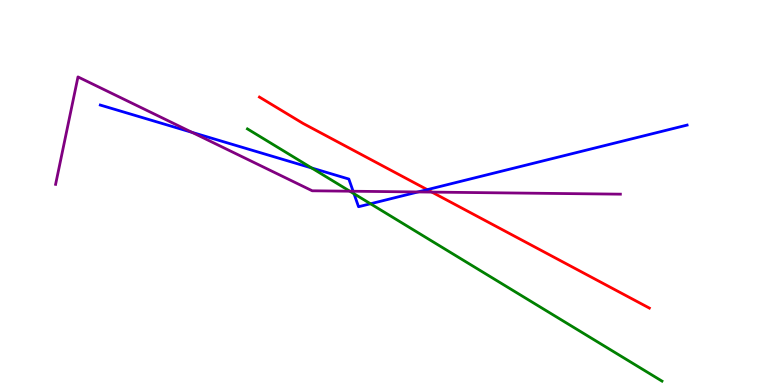[{'lines': ['blue', 'red'], 'intersections': [{'x': 5.51, 'y': 5.07}]}, {'lines': ['green', 'red'], 'intersections': []}, {'lines': ['purple', 'red'], 'intersections': [{'x': 5.57, 'y': 5.01}]}, {'lines': ['blue', 'green'], 'intersections': [{'x': 4.02, 'y': 5.64}, {'x': 4.57, 'y': 4.97}, {'x': 4.78, 'y': 4.71}]}, {'lines': ['blue', 'purple'], 'intersections': [{'x': 2.48, 'y': 6.56}, {'x': 4.56, 'y': 5.03}, {'x': 5.39, 'y': 5.01}]}, {'lines': ['green', 'purple'], 'intersections': [{'x': 4.51, 'y': 5.03}]}]